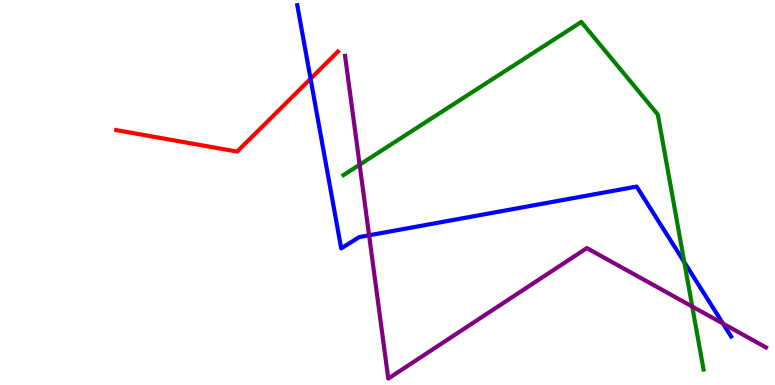[{'lines': ['blue', 'red'], 'intersections': [{'x': 4.01, 'y': 7.95}]}, {'lines': ['green', 'red'], 'intersections': []}, {'lines': ['purple', 'red'], 'intersections': []}, {'lines': ['blue', 'green'], 'intersections': [{'x': 8.83, 'y': 3.19}]}, {'lines': ['blue', 'purple'], 'intersections': [{'x': 4.76, 'y': 3.89}, {'x': 9.33, 'y': 1.6}]}, {'lines': ['green', 'purple'], 'intersections': [{'x': 4.64, 'y': 5.72}, {'x': 8.93, 'y': 2.04}]}]